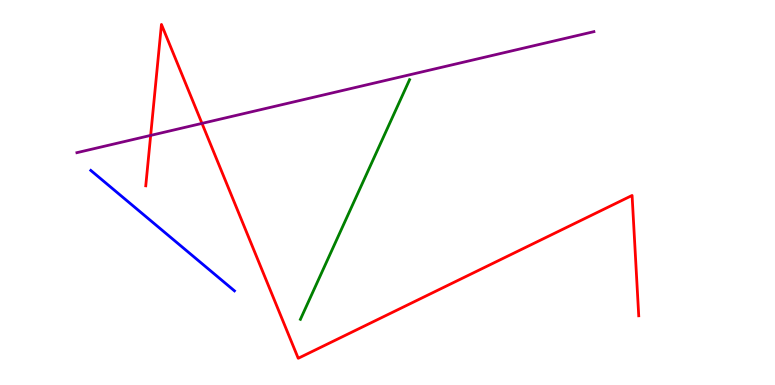[{'lines': ['blue', 'red'], 'intersections': []}, {'lines': ['green', 'red'], 'intersections': []}, {'lines': ['purple', 'red'], 'intersections': [{'x': 1.94, 'y': 6.48}, {'x': 2.61, 'y': 6.8}]}, {'lines': ['blue', 'green'], 'intersections': []}, {'lines': ['blue', 'purple'], 'intersections': []}, {'lines': ['green', 'purple'], 'intersections': []}]